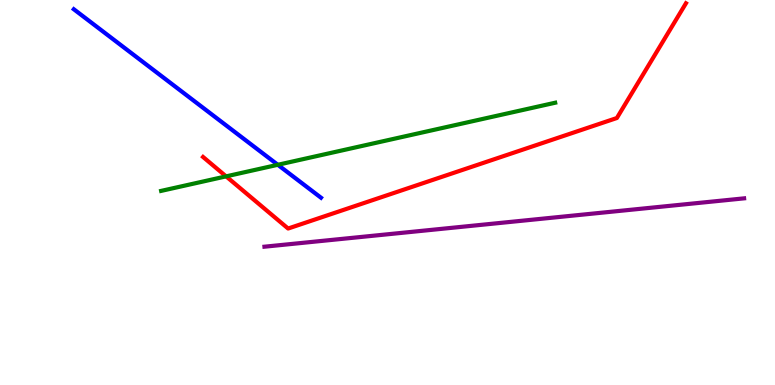[{'lines': ['blue', 'red'], 'intersections': []}, {'lines': ['green', 'red'], 'intersections': [{'x': 2.92, 'y': 5.42}]}, {'lines': ['purple', 'red'], 'intersections': []}, {'lines': ['blue', 'green'], 'intersections': [{'x': 3.58, 'y': 5.72}]}, {'lines': ['blue', 'purple'], 'intersections': []}, {'lines': ['green', 'purple'], 'intersections': []}]